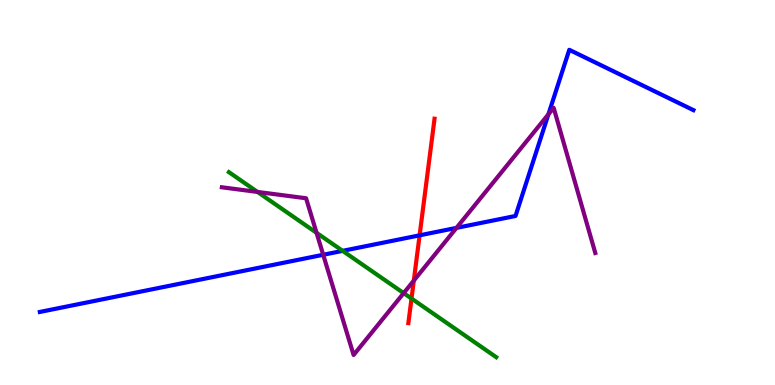[{'lines': ['blue', 'red'], 'intersections': [{'x': 5.41, 'y': 3.89}]}, {'lines': ['green', 'red'], 'intersections': [{'x': 5.31, 'y': 2.25}]}, {'lines': ['purple', 'red'], 'intersections': [{'x': 5.34, 'y': 2.71}]}, {'lines': ['blue', 'green'], 'intersections': [{'x': 4.42, 'y': 3.48}]}, {'lines': ['blue', 'purple'], 'intersections': [{'x': 4.17, 'y': 3.38}, {'x': 5.89, 'y': 4.08}, {'x': 7.08, 'y': 7.03}]}, {'lines': ['green', 'purple'], 'intersections': [{'x': 3.32, 'y': 5.01}, {'x': 4.08, 'y': 3.95}, {'x': 5.21, 'y': 2.39}]}]